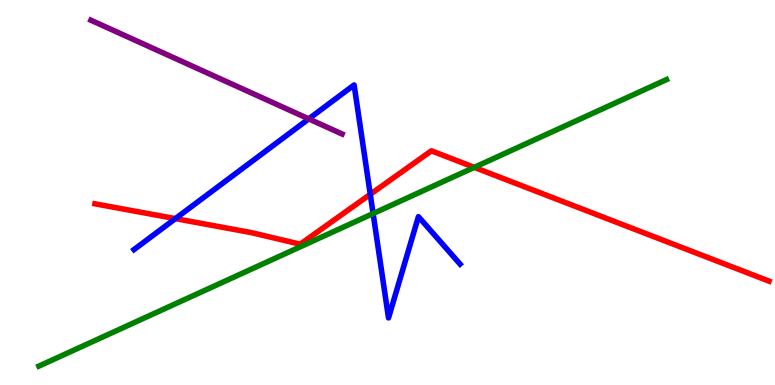[{'lines': ['blue', 'red'], 'intersections': [{'x': 2.26, 'y': 4.32}, {'x': 4.78, 'y': 4.95}]}, {'lines': ['green', 'red'], 'intersections': [{'x': 6.12, 'y': 5.65}]}, {'lines': ['purple', 'red'], 'intersections': []}, {'lines': ['blue', 'green'], 'intersections': [{'x': 4.81, 'y': 4.45}]}, {'lines': ['blue', 'purple'], 'intersections': [{'x': 3.98, 'y': 6.91}]}, {'lines': ['green', 'purple'], 'intersections': []}]